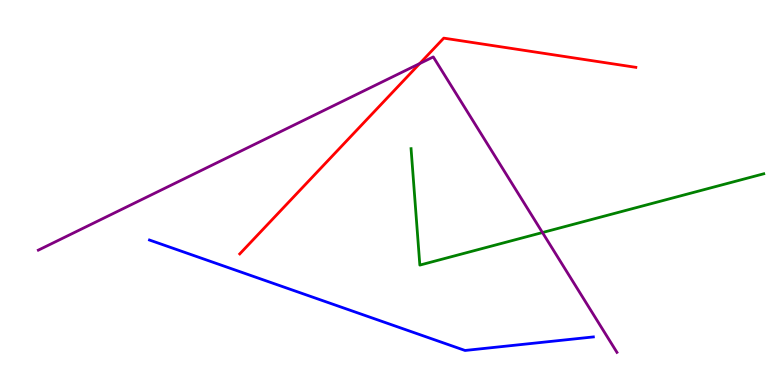[{'lines': ['blue', 'red'], 'intersections': []}, {'lines': ['green', 'red'], 'intersections': []}, {'lines': ['purple', 'red'], 'intersections': [{'x': 5.42, 'y': 8.35}]}, {'lines': ['blue', 'green'], 'intersections': []}, {'lines': ['blue', 'purple'], 'intersections': []}, {'lines': ['green', 'purple'], 'intersections': [{'x': 7.0, 'y': 3.96}]}]